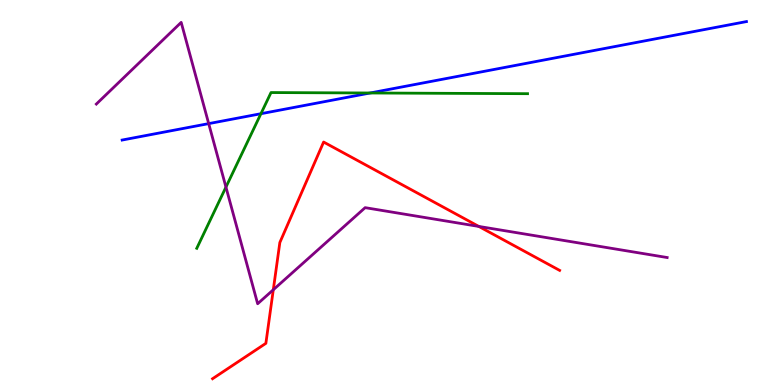[{'lines': ['blue', 'red'], 'intersections': []}, {'lines': ['green', 'red'], 'intersections': []}, {'lines': ['purple', 'red'], 'intersections': [{'x': 3.53, 'y': 2.47}, {'x': 6.18, 'y': 4.12}]}, {'lines': ['blue', 'green'], 'intersections': [{'x': 3.37, 'y': 7.05}, {'x': 4.78, 'y': 7.58}]}, {'lines': ['blue', 'purple'], 'intersections': [{'x': 2.69, 'y': 6.79}]}, {'lines': ['green', 'purple'], 'intersections': [{'x': 2.92, 'y': 5.14}]}]